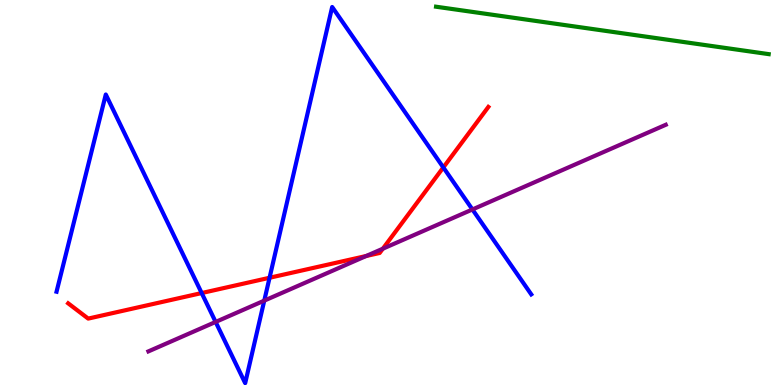[{'lines': ['blue', 'red'], 'intersections': [{'x': 2.6, 'y': 2.39}, {'x': 3.48, 'y': 2.79}, {'x': 5.72, 'y': 5.65}]}, {'lines': ['green', 'red'], 'intersections': []}, {'lines': ['purple', 'red'], 'intersections': [{'x': 4.72, 'y': 3.35}, {'x': 4.94, 'y': 3.54}]}, {'lines': ['blue', 'green'], 'intersections': []}, {'lines': ['blue', 'purple'], 'intersections': [{'x': 2.78, 'y': 1.64}, {'x': 3.41, 'y': 2.19}, {'x': 6.1, 'y': 4.56}]}, {'lines': ['green', 'purple'], 'intersections': []}]